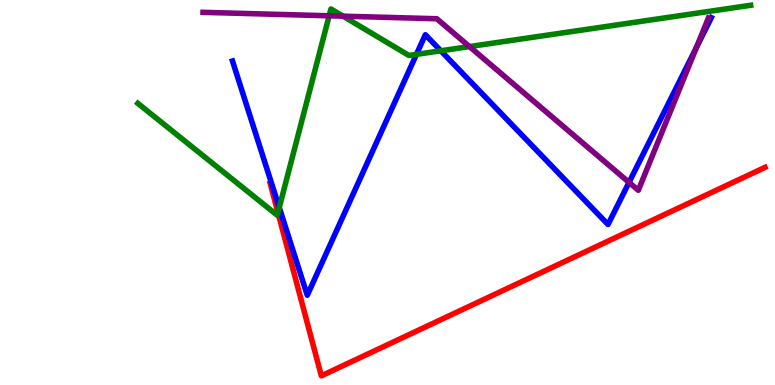[{'lines': ['blue', 'red'], 'intersections': []}, {'lines': ['green', 'red'], 'intersections': [{'x': 3.59, 'y': 4.48}]}, {'lines': ['purple', 'red'], 'intersections': []}, {'lines': ['blue', 'green'], 'intersections': [{'x': 3.6, 'y': 4.61}, {'x': 5.37, 'y': 8.59}, {'x': 5.69, 'y': 8.68}]}, {'lines': ['blue', 'purple'], 'intersections': [{'x': 8.12, 'y': 5.26}, {'x': 8.99, 'y': 8.76}]}, {'lines': ['green', 'purple'], 'intersections': [{'x': 4.25, 'y': 9.59}, {'x': 4.43, 'y': 9.58}, {'x': 6.06, 'y': 8.79}]}]